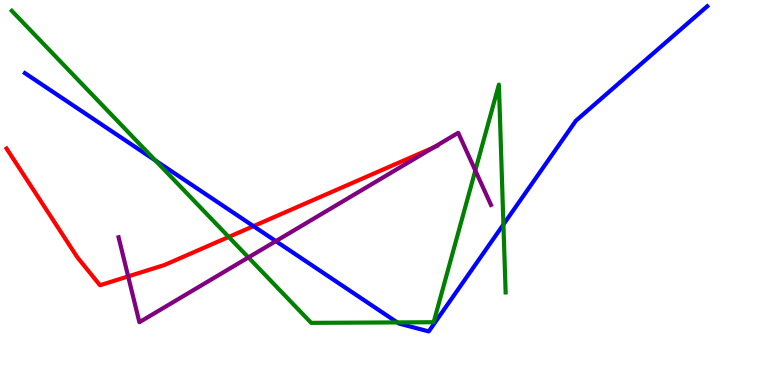[{'lines': ['blue', 'red'], 'intersections': [{'x': 3.27, 'y': 4.13}]}, {'lines': ['green', 'red'], 'intersections': [{'x': 2.95, 'y': 3.85}]}, {'lines': ['purple', 'red'], 'intersections': [{'x': 1.65, 'y': 2.82}, {'x': 5.59, 'y': 6.17}]}, {'lines': ['blue', 'green'], 'intersections': [{'x': 2.0, 'y': 5.83}, {'x': 5.13, 'y': 1.63}, {'x': 6.5, 'y': 4.17}]}, {'lines': ['blue', 'purple'], 'intersections': [{'x': 3.56, 'y': 3.74}]}, {'lines': ['green', 'purple'], 'intersections': [{'x': 3.21, 'y': 3.31}, {'x': 6.13, 'y': 5.57}]}]